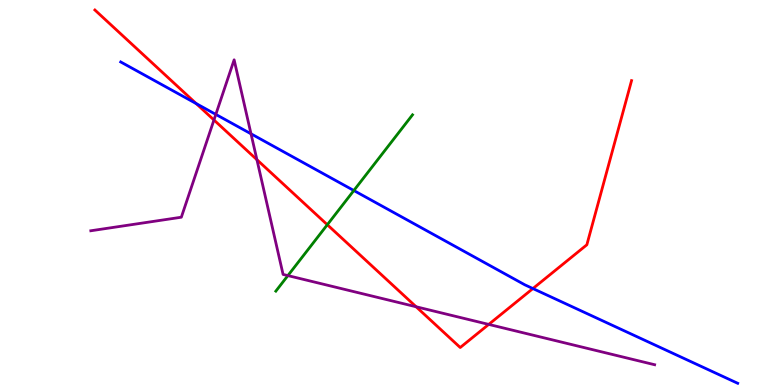[{'lines': ['blue', 'red'], 'intersections': [{'x': 2.53, 'y': 7.31}, {'x': 6.88, 'y': 2.51}]}, {'lines': ['green', 'red'], 'intersections': [{'x': 4.22, 'y': 4.16}]}, {'lines': ['purple', 'red'], 'intersections': [{'x': 2.76, 'y': 6.88}, {'x': 3.31, 'y': 5.85}, {'x': 5.37, 'y': 2.03}, {'x': 6.31, 'y': 1.57}]}, {'lines': ['blue', 'green'], 'intersections': [{'x': 4.57, 'y': 5.05}]}, {'lines': ['blue', 'purple'], 'intersections': [{'x': 2.78, 'y': 7.03}, {'x': 3.24, 'y': 6.52}]}, {'lines': ['green', 'purple'], 'intersections': [{'x': 3.71, 'y': 2.84}]}]